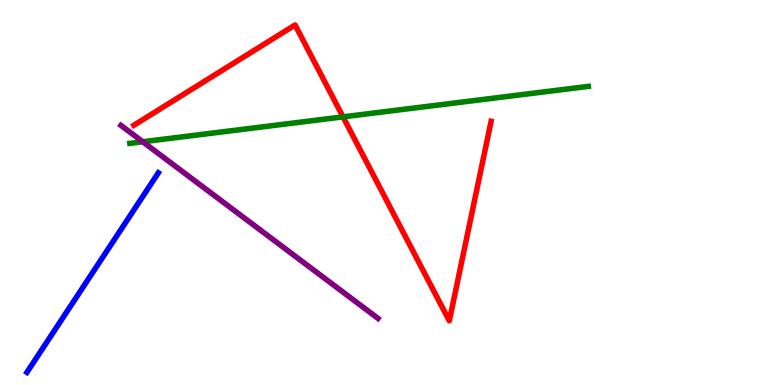[{'lines': ['blue', 'red'], 'intersections': []}, {'lines': ['green', 'red'], 'intersections': [{'x': 4.43, 'y': 6.96}]}, {'lines': ['purple', 'red'], 'intersections': []}, {'lines': ['blue', 'green'], 'intersections': []}, {'lines': ['blue', 'purple'], 'intersections': []}, {'lines': ['green', 'purple'], 'intersections': [{'x': 1.84, 'y': 6.32}]}]